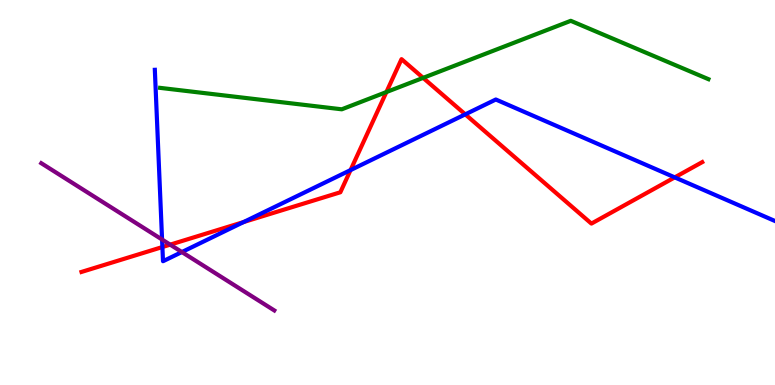[{'lines': ['blue', 'red'], 'intersections': [{'x': 2.1, 'y': 3.58}, {'x': 3.14, 'y': 4.23}, {'x': 4.52, 'y': 5.58}, {'x': 6.0, 'y': 7.03}, {'x': 8.71, 'y': 5.39}]}, {'lines': ['green', 'red'], 'intersections': [{'x': 4.99, 'y': 7.61}, {'x': 5.46, 'y': 7.98}]}, {'lines': ['purple', 'red'], 'intersections': [{'x': 2.2, 'y': 3.65}]}, {'lines': ['blue', 'green'], 'intersections': []}, {'lines': ['blue', 'purple'], 'intersections': [{'x': 2.09, 'y': 3.78}, {'x': 2.35, 'y': 3.45}]}, {'lines': ['green', 'purple'], 'intersections': []}]